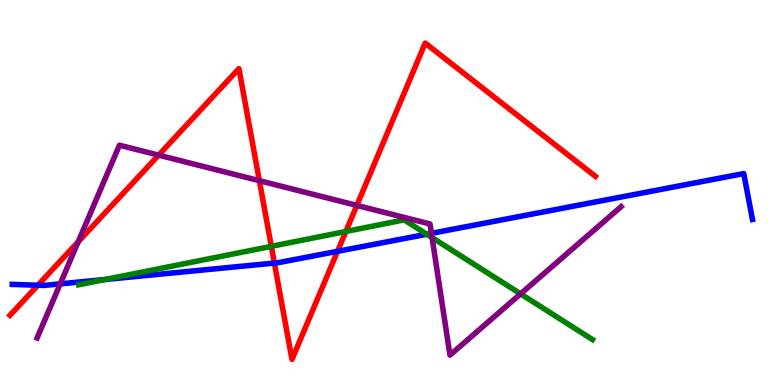[{'lines': ['blue', 'red'], 'intersections': [{'x': 0.489, 'y': 2.59}, {'x': 3.54, 'y': 3.17}, {'x': 4.36, 'y': 3.47}]}, {'lines': ['green', 'red'], 'intersections': [{'x': 3.5, 'y': 3.6}, {'x': 4.46, 'y': 3.99}]}, {'lines': ['purple', 'red'], 'intersections': [{'x': 1.01, 'y': 3.72}, {'x': 2.05, 'y': 5.97}, {'x': 3.35, 'y': 5.31}, {'x': 4.6, 'y': 4.66}]}, {'lines': ['blue', 'green'], 'intersections': [{'x': 1.35, 'y': 2.74}, {'x': 5.51, 'y': 3.92}]}, {'lines': ['blue', 'purple'], 'intersections': [{'x': 0.777, 'y': 2.63}, {'x': 5.57, 'y': 3.94}]}, {'lines': ['green', 'purple'], 'intersections': [{'x': 5.58, 'y': 3.83}, {'x': 6.72, 'y': 2.37}]}]